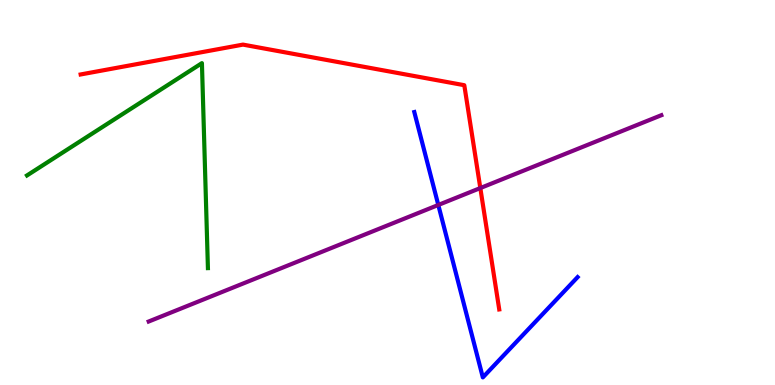[{'lines': ['blue', 'red'], 'intersections': []}, {'lines': ['green', 'red'], 'intersections': []}, {'lines': ['purple', 'red'], 'intersections': [{'x': 6.2, 'y': 5.12}]}, {'lines': ['blue', 'green'], 'intersections': []}, {'lines': ['blue', 'purple'], 'intersections': [{'x': 5.66, 'y': 4.68}]}, {'lines': ['green', 'purple'], 'intersections': []}]